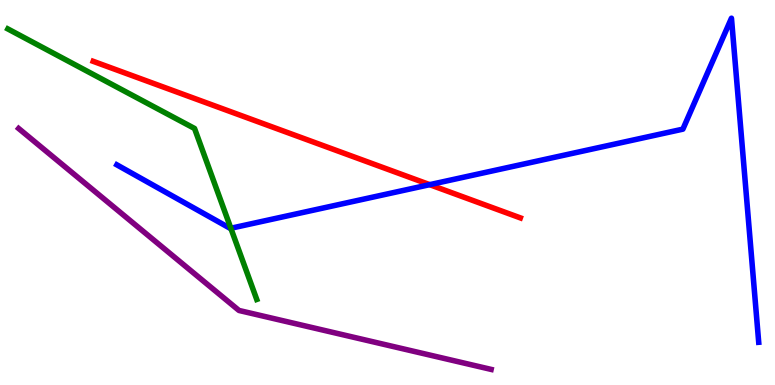[{'lines': ['blue', 'red'], 'intersections': [{'x': 5.54, 'y': 5.2}]}, {'lines': ['green', 'red'], 'intersections': []}, {'lines': ['purple', 'red'], 'intersections': []}, {'lines': ['blue', 'green'], 'intersections': [{'x': 2.98, 'y': 4.07}]}, {'lines': ['blue', 'purple'], 'intersections': []}, {'lines': ['green', 'purple'], 'intersections': []}]